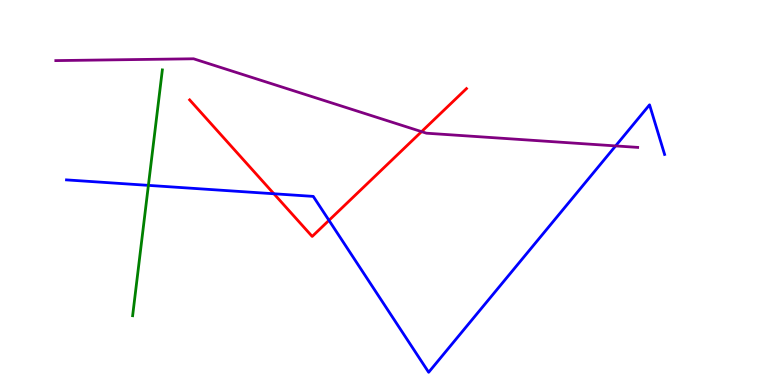[{'lines': ['blue', 'red'], 'intersections': [{'x': 3.53, 'y': 4.97}, {'x': 4.24, 'y': 4.28}]}, {'lines': ['green', 'red'], 'intersections': []}, {'lines': ['purple', 'red'], 'intersections': [{'x': 5.44, 'y': 6.58}]}, {'lines': ['blue', 'green'], 'intersections': [{'x': 1.91, 'y': 5.19}]}, {'lines': ['blue', 'purple'], 'intersections': [{'x': 7.94, 'y': 6.21}]}, {'lines': ['green', 'purple'], 'intersections': []}]